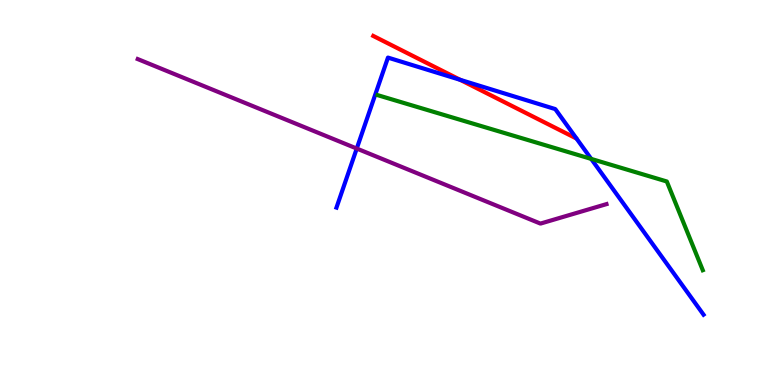[{'lines': ['blue', 'red'], 'intersections': [{'x': 5.94, 'y': 7.93}]}, {'lines': ['green', 'red'], 'intersections': []}, {'lines': ['purple', 'red'], 'intersections': []}, {'lines': ['blue', 'green'], 'intersections': [{'x': 7.63, 'y': 5.87}]}, {'lines': ['blue', 'purple'], 'intersections': [{'x': 4.6, 'y': 6.14}]}, {'lines': ['green', 'purple'], 'intersections': []}]